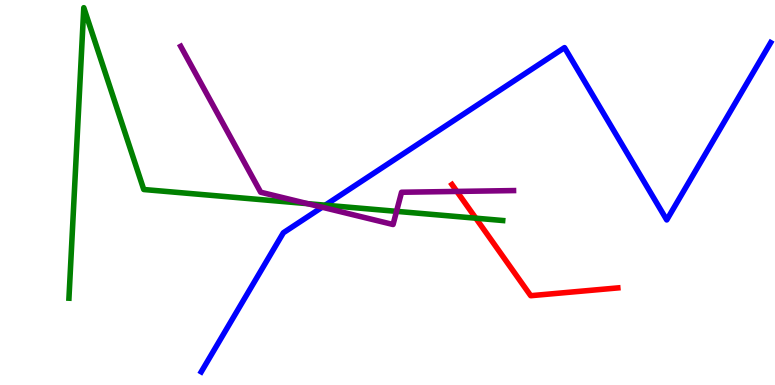[{'lines': ['blue', 'red'], 'intersections': []}, {'lines': ['green', 'red'], 'intersections': [{'x': 6.14, 'y': 4.33}]}, {'lines': ['purple', 'red'], 'intersections': [{'x': 5.89, 'y': 5.03}]}, {'lines': ['blue', 'green'], 'intersections': [{'x': 4.2, 'y': 4.67}]}, {'lines': ['blue', 'purple'], 'intersections': [{'x': 4.16, 'y': 4.62}]}, {'lines': ['green', 'purple'], 'intersections': [{'x': 3.97, 'y': 4.71}, {'x': 5.12, 'y': 4.51}]}]